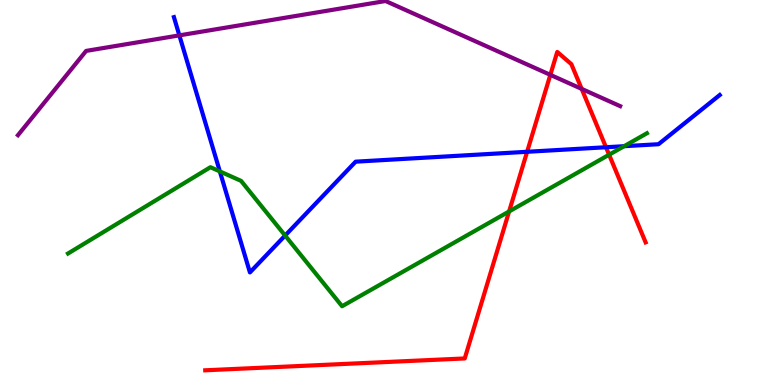[{'lines': ['blue', 'red'], 'intersections': [{'x': 6.8, 'y': 6.06}, {'x': 7.82, 'y': 6.18}]}, {'lines': ['green', 'red'], 'intersections': [{'x': 6.57, 'y': 4.51}, {'x': 7.86, 'y': 5.98}]}, {'lines': ['purple', 'red'], 'intersections': [{'x': 7.1, 'y': 8.06}, {'x': 7.51, 'y': 7.69}]}, {'lines': ['blue', 'green'], 'intersections': [{'x': 2.84, 'y': 5.55}, {'x': 3.68, 'y': 3.88}, {'x': 8.05, 'y': 6.2}]}, {'lines': ['blue', 'purple'], 'intersections': [{'x': 2.31, 'y': 9.08}]}, {'lines': ['green', 'purple'], 'intersections': []}]